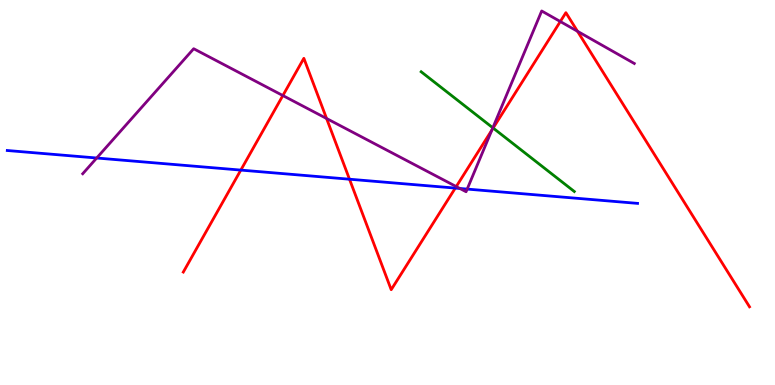[{'lines': ['blue', 'red'], 'intersections': [{'x': 3.11, 'y': 5.58}, {'x': 4.51, 'y': 5.35}, {'x': 5.87, 'y': 5.11}]}, {'lines': ['green', 'red'], 'intersections': [{'x': 6.36, 'y': 6.67}]}, {'lines': ['purple', 'red'], 'intersections': [{'x': 3.65, 'y': 7.52}, {'x': 4.21, 'y': 6.92}, {'x': 5.89, 'y': 5.15}, {'x': 6.35, 'y': 6.62}, {'x': 7.23, 'y': 9.44}, {'x': 7.45, 'y': 9.19}]}, {'lines': ['blue', 'green'], 'intersections': []}, {'lines': ['blue', 'purple'], 'intersections': [{'x': 1.25, 'y': 5.9}, {'x': 5.93, 'y': 5.1}, {'x': 6.03, 'y': 5.09}]}, {'lines': ['green', 'purple'], 'intersections': [{'x': 6.36, 'y': 6.68}]}]